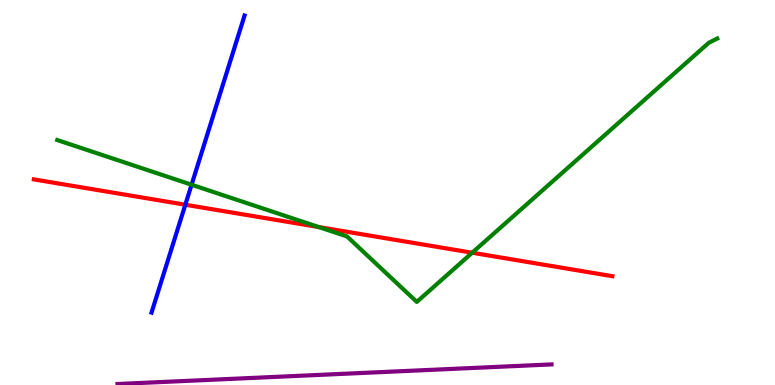[{'lines': ['blue', 'red'], 'intersections': [{'x': 2.39, 'y': 4.68}]}, {'lines': ['green', 'red'], 'intersections': [{'x': 4.11, 'y': 4.1}, {'x': 6.09, 'y': 3.44}]}, {'lines': ['purple', 'red'], 'intersections': []}, {'lines': ['blue', 'green'], 'intersections': [{'x': 2.47, 'y': 5.2}]}, {'lines': ['blue', 'purple'], 'intersections': []}, {'lines': ['green', 'purple'], 'intersections': []}]